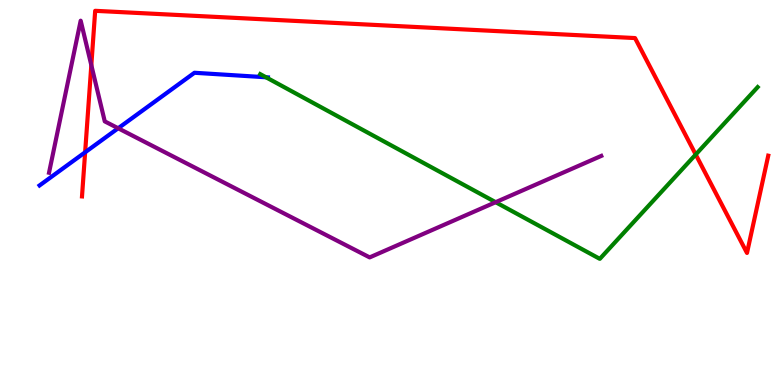[{'lines': ['blue', 'red'], 'intersections': [{'x': 1.1, 'y': 6.04}]}, {'lines': ['green', 'red'], 'intersections': [{'x': 8.98, 'y': 5.99}]}, {'lines': ['purple', 'red'], 'intersections': [{'x': 1.18, 'y': 8.31}]}, {'lines': ['blue', 'green'], 'intersections': [{'x': 3.43, 'y': 7.99}]}, {'lines': ['blue', 'purple'], 'intersections': [{'x': 1.52, 'y': 6.67}]}, {'lines': ['green', 'purple'], 'intersections': [{'x': 6.4, 'y': 4.75}]}]